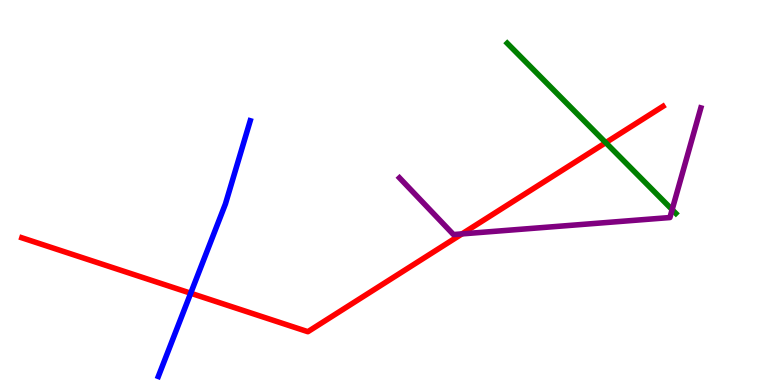[{'lines': ['blue', 'red'], 'intersections': [{'x': 2.46, 'y': 2.38}]}, {'lines': ['green', 'red'], 'intersections': [{'x': 7.82, 'y': 6.29}]}, {'lines': ['purple', 'red'], 'intersections': [{'x': 5.96, 'y': 3.92}]}, {'lines': ['blue', 'green'], 'intersections': []}, {'lines': ['blue', 'purple'], 'intersections': []}, {'lines': ['green', 'purple'], 'intersections': [{'x': 8.67, 'y': 4.55}]}]